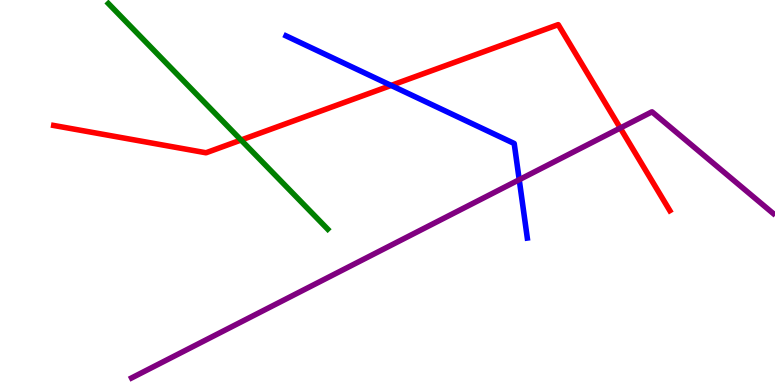[{'lines': ['blue', 'red'], 'intersections': [{'x': 5.05, 'y': 7.78}]}, {'lines': ['green', 'red'], 'intersections': [{'x': 3.11, 'y': 6.36}]}, {'lines': ['purple', 'red'], 'intersections': [{'x': 8.0, 'y': 6.67}]}, {'lines': ['blue', 'green'], 'intersections': []}, {'lines': ['blue', 'purple'], 'intersections': [{'x': 6.7, 'y': 5.33}]}, {'lines': ['green', 'purple'], 'intersections': []}]